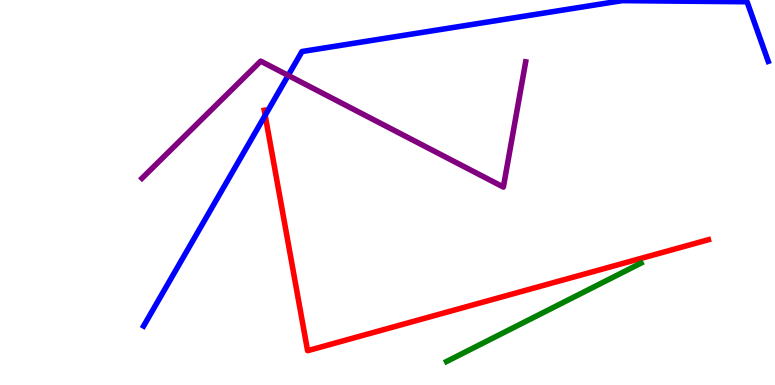[{'lines': ['blue', 'red'], 'intersections': [{'x': 3.42, 'y': 7.0}]}, {'lines': ['green', 'red'], 'intersections': []}, {'lines': ['purple', 'red'], 'intersections': []}, {'lines': ['blue', 'green'], 'intersections': []}, {'lines': ['blue', 'purple'], 'intersections': [{'x': 3.72, 'y': 8.04}]}, {'lines': ['green', 'purple'], 'intersections': []}]